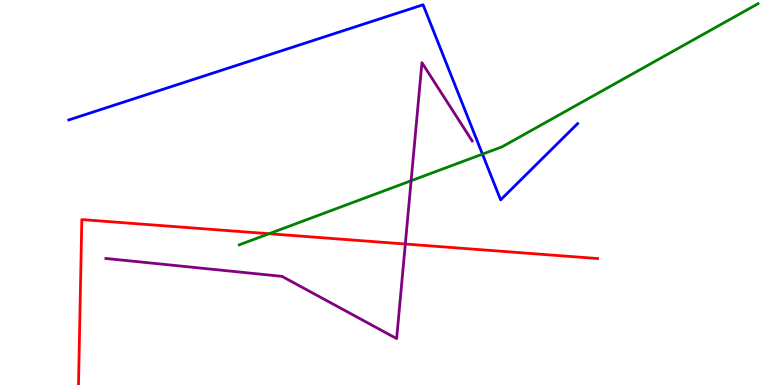[{'lines': ['blue', 'red'], 'intersections': []}, {'lines': ['green', 'red'], 'intersections': [{'x': 3.47, 'y': 3.93}]}, {'lines': ['purple', 'red'], 'intersections': [{'x': 5.23, 'y': 3.66}]}, {'lines': ['blue', 'green'], 'intersections': [{'x': 6.23, 'y': 6.0}]}, {'lines': ['blue', 'purple'], 'intersections': []}, {'lines': ['green', 'purple'], 'intersections': [{'x': 5.3, 'y': 5.31}]}]